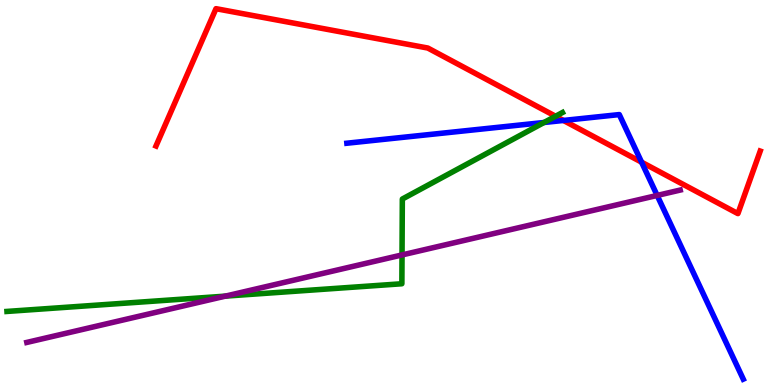[{'lines': ['blue', 'red'], 'intersections': [{'x': 7.27, 'y': 6.87}, {'x': 8.28, 'y': 5.79}]}, {'lines': ['green', 'red'], 'intersections': [{'x': 7.17, 'y': 6.98}]}, {'lines': ['purple', 'red'], 'intersections': []}, {'lines': ['blue', 'green'], 'intersections': [{'x': 7.02, 'y': 6.82}]}, {'lines': ['blue', 'purple'], 'intersections': [{'x': 8.48, 'y': 4.92}]}, {'lines': ['green', 'purple'], 'intersections': [{'x': 2.91, 'y': 2.31}, {'x': 5.19, 'y': 3.38}]}]